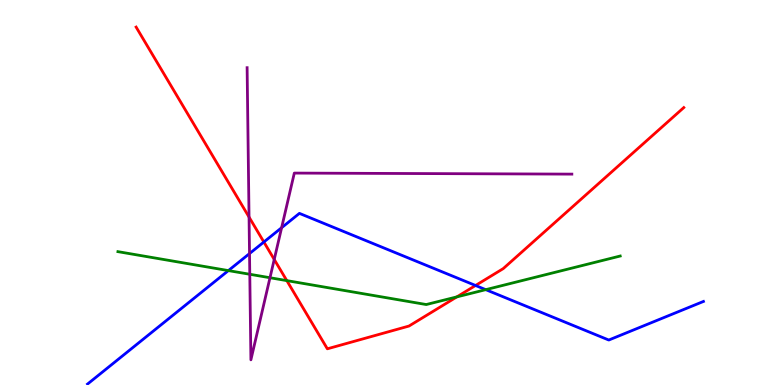[{'lines': ['blue', 'red'], 'intersections': [{'x': 3.4, 'y': 3.71}, {'x': 6.14, 'y': 2.58}]}, {'lines': ['green', 'red'], 'intersections': [{'x': 3.7, 'y': 2.71}, {'x': 5.89, 'y': 2.29}]}, {'lines': ['purple', 'red'], 'intersections': [{'x': 3.21, 'y': 4.36}, {'x': 3.54, 'y': 3.26}]}, {'lines': ['blue', 'green'], 'intersections': [{'x': 2.95, 'y': 2.97}, {'x': 6.27, 'y': 2.48}]}, {'lines': ['blue', 'purple'], 'intersections': [{'x': 3.22, 'y': 3.41}, {'x': 3.63, 'y': 4.09}]}, {'lines': ['green', 'purple'], 'intersections': [{'x': 3.22, 'y': 2.88}, {'x': 3.48, 'y': 2.79}]}]